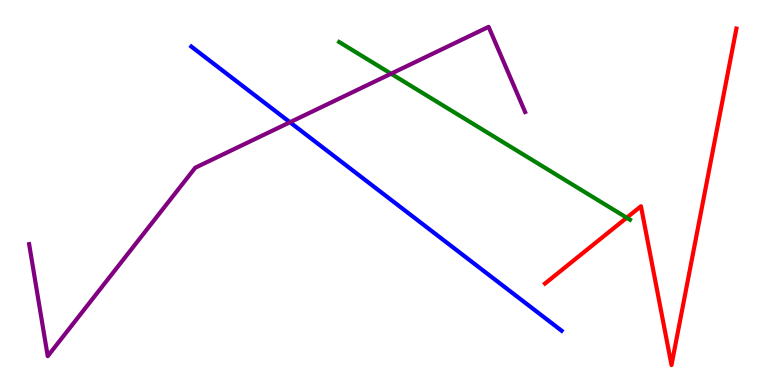[{'lines': ['blue', 'red'], 'intersections': []}, {'lines': ['green', 'red'], 'intersections': [{'x': 8.09, 'y': 4.34}]}, {'lines': ['purple', 'red'], 'intersections': []}, {'lines': ['blue', 'green'], 'intersections': []}, {'lines': ['blue', 'purple'], 'intersections': [{'x': 3.74, 'y': 6.82}]}, {'lines': ['green', 'purple'], 'intersections': [{'x': 5.05, 'y': 8.09}]}]